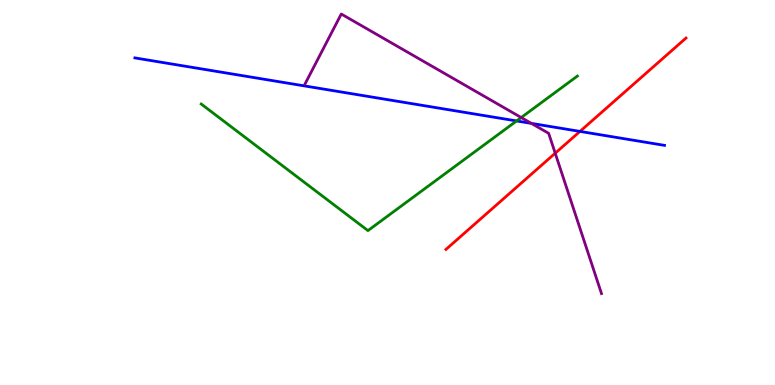[{'lines': ['blue', 'red'], 'intersections': [{'x': 7.48, 'y': 6.59}]}, {'lines': ['green', 'red'], 'intersections': []}, {'lines': ['purple', 'red'], 'intersections': [{'x': 7.16, 'y': 6.02}]}, {'lines': ['blue', 'green'], 'intersections': [{'x': 6.67, 'y': 6.86}]}, {'lines': ['blue', 'purple'], 'intersections': [{'x': 6.86, 'y': 6.8}]}, {'lines': ['green', 'purple'], 'intersections': [{'x': 6.73, 'y': 6.95}]}]